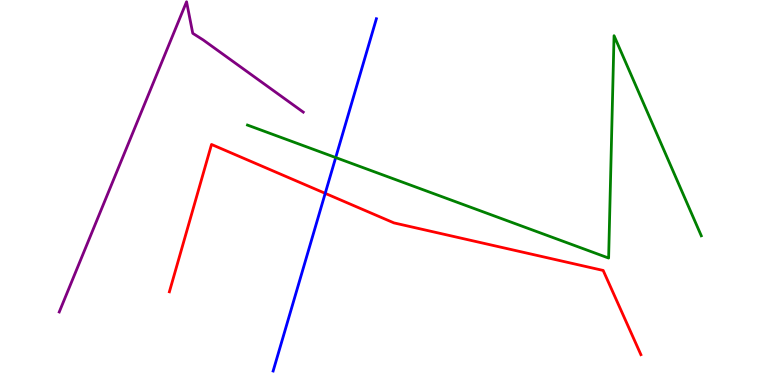[{'lines': ['blue', 'red'], 'intersections': [{'x': 4.2, 'y': 4.98}]}, {'lines': ['green', 'red'], 'intersections': []}, {'lines': ['purple', 'red'], 'intersections': []}, {'lines': ['blue', 'green'], 'intersections': [{'x': 4.33, 'y': 5.91}]}, {'lines': ['blue', 'purple'], 'intersections': []}, {'lines': ['green', 'purple'], 'intersections': []}]